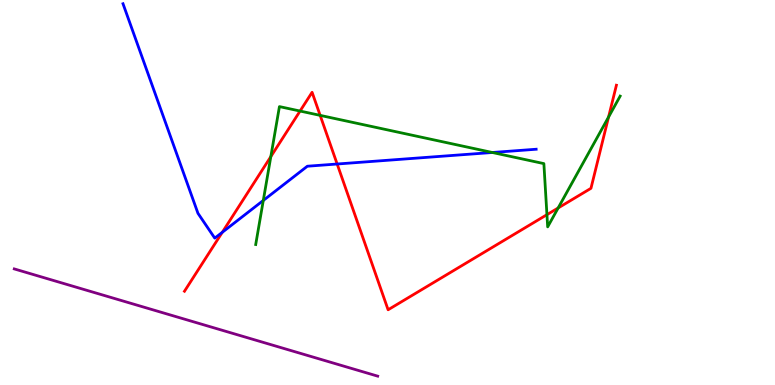[{'lines': ['blue', 'red'], 'intersections': [{'x': 2.87, 'y': 3.97}, {'x': 4.35, 'y': 5.74}]}, {'lines': ['green', 'red'], 'intersections': [{'x': 3.49, 'y': 5.93}, {'x': 3.87, 'y': 7.12}, {'x': 4.13, 'y': 7.0}, {'x': 7.06, 'y': 4.42}, {'x': 7.2, 'y': 4.6}, {'x': 7.85, 'y': 6.96}]}, {'lines': ['purple', 'red'], 'intersections': []}, {'lines': ['blue', 'green'], 'intersections': [{'x': 3.4, 'y': 4.79}, {'x': 6.35, 'y': 6.04}]}, {'lines': ['blue', 'purple'], 'intersections': []}, {'lines': ['green', 'purple'], 'intersections': []}]